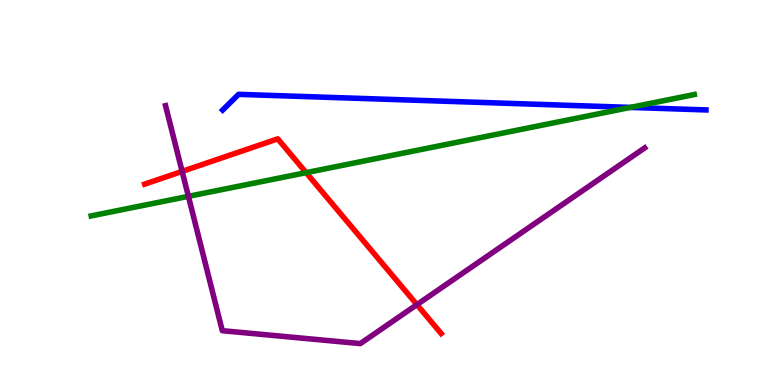[{'lines': ['blue', 'red'], 'intersections': []}, {'lines': ['green', 'red'], 'intersections': [{'x': 3.95, 'y': 5.52}]}, {'lines': ['purple', 'red'], 'intersections': [{'x': 2.35, 'y': 5.55}, {'x': 5.38, 'y': 2.09}]}, {'lines': ['blue', 'green'], 'intersections': [{'x': 8.13, 'y': 7.21}]}, {'lines': ['blue', 'purple'], 'intersections': []}, {'lines': ['green', 'purple'], 'intersections': [{'x': 2.43, 'y': 4.9}]}]